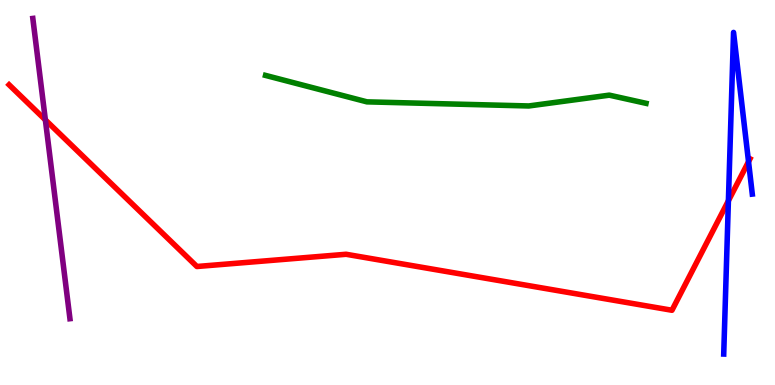[{'lines': ['blue', 'red'], 'intersections': [{'x': 9.4, 'y': 4.79}, {'x': 9.66, 'y': 5.8}]}, {'lines': ['green', 'red'], 'intersections': []}, {'lines': ['purple', 'red'], 'intersections': [{'x': 0.585, 'y': 6.89}]}, {'lines': ['blue', 'green'], 'intersections': []}, {'lines': ['blue', 'purple'], 'intersections': []}, {'lines': ['green', 'purple'], 'intersections': []}]